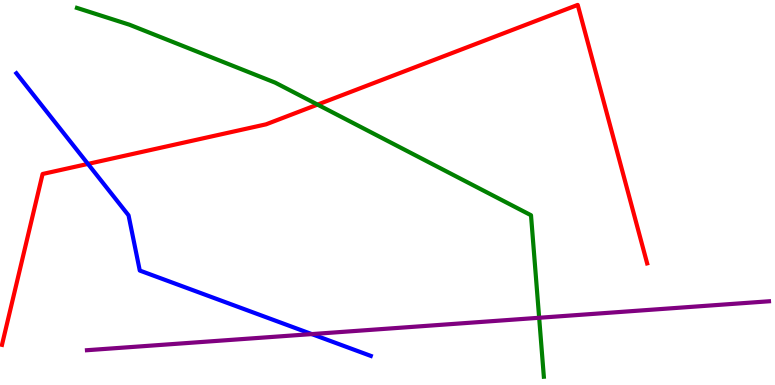[{'lines': ['blue', 'red'], 'intersections': [{'x': 1.13, 'y': 5.74}]}, {'lines': ['green', 'red'], 'intersections': [{'x': 4.1, 'y': 7.28}]}, {'lines': ['purple', 'red'], 'intersections': []}, {'lines': ['blue', 'green'], 'intersections': []}, {'lines': ['blue', 'purple'], 'intersections': [{'x': 4.02, 'y': 1.32}]}, {'lines': ['green', 'purple'], 'intersections': [{'x': 6.96, 'y': 1.75}]}]